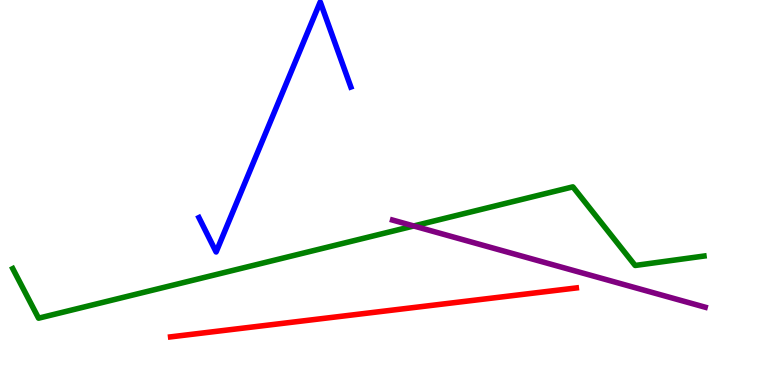[{'lines': ['blue', 'red'], 'intersections': []}, {'lines': ['green', 'red'], 'intersections': []}, {'lines': ['purple', 'red'], 'intersections': []}, {'lines': ['blue', 'green'], 'intersections': []}, {'lines': ['blue', 'purple'], 'intersections': []}, {'lines': ['green', 'purple'], 'intersections': [{'x': 5.34, 'y': 4.13}]}]